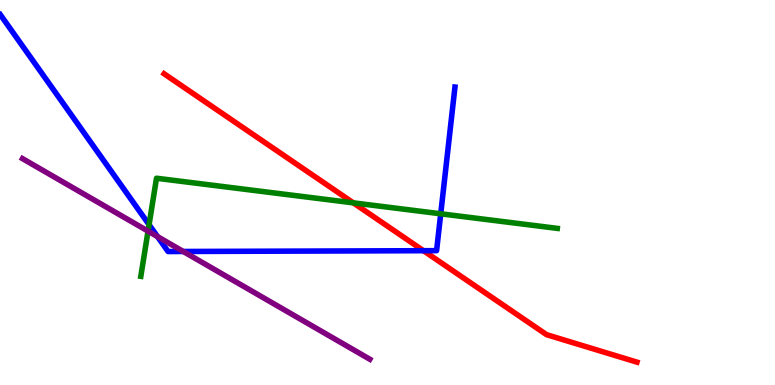[{'lines': ['blue', 'red'], 'intersections': [{'x': 5.46, 'y': 3.49}]}, {'lines': ['green', 'red'], 'intersections': [{'x': 4.56, 'y': 4.73}]}, {'lines': ['purple', 'red'], 'intersections': []}, {'lines': ['blue', 'green'], 'intersections': [{'x': 1.92, 'y': 4.16}, {'x': 5.69, 'y': 4.45}]}, {'lines': ['blue', 'purple'], 'intersections': [{'x': 2.03, 'y': 3.85}, {'x': 2.36, 'y': 3.47}]}, {'lines': ['green', 'purple'], 'intersections': [{'x': 1.91, 'y': 4.0}]}]